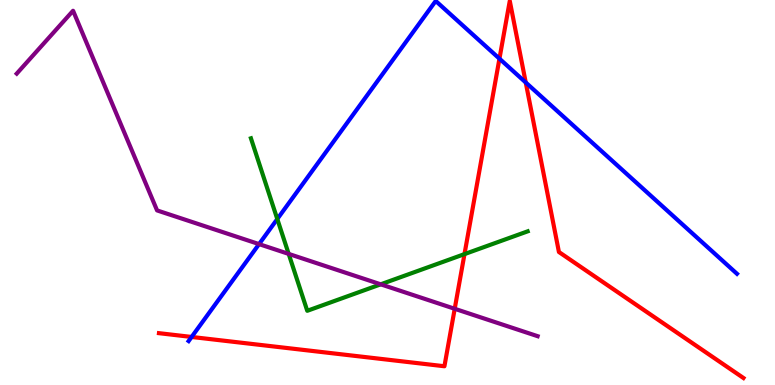[{'lines': ['blue', 'red'], 'intersections': [{'x': 2.47, 'y': 1.25}, {'x': 6.44, 'y': 8.48}, {'x': 6.78, 'y': 7.86}]}, {'lines': ['green', 'red'], 'intersections': [{'x': 5.99, 'y': 3.4}]}, {'lines': ['purple', 'red'], 'intersections': [{'x': 5.87, 'y': 1.98}]}, {'lines': ['blue', 'green'], 'intersections': [{'x': 3.58, 'y': 4.31}]}, {'lines': ['blue', 'purple'], 'intersections': [{'x': 3.34, 'y': 3.66}]}, {'lines': ['green', 'purple'], 'intersections': [{'x': 3.72, 'y': 3.4}, {'x': 4.91, 'y': 2.62}]}]